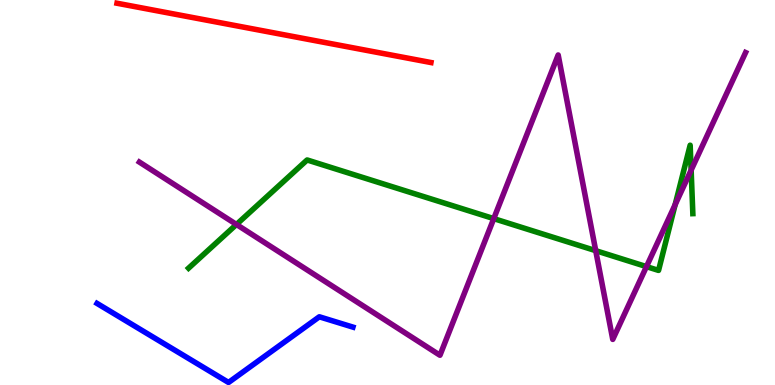[{'lines': ['blue', 'red'], 'intersections': []}, {'lines': ['green', 'red'], 'intersections': []}, {'lines': ['purple', 'red'], 'intersections': []}, {'lines': ['blue', 'green'], 'intersections': []}, {'lines': ['blue', 'purple'], 'intersections': []}, {'lines': ['green', 'purple'], 'intersections': [{'x': 3.05, 'y': 4.17}, {'x': 6.37, 'y': 4.32}, {'x': 7.69, 'y': 3.49}, {'x': 8.34, 'y': 3.07}, {'x': 8.71, 'y': 4.68}, {'x': 8.92, 'y': 5.58}]}]